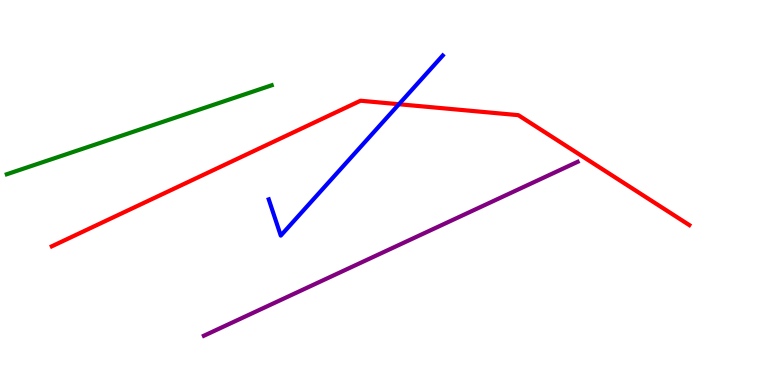[{'lines': ['blue', 'red'], 'intersections': [{'x': 5.15, 'y': 7.29}]}, {'lines': ['green', 'red'], 'intersections': []}, {'lines': ['purple', 'red'], 'intersections': []}, {'lines': ['blue', 'green'], 'intersections': []}, {'lines': ['blue', 'purple'], 'intersections': []}, {'lines': ['green', 'purple'], 'intersections': []}]